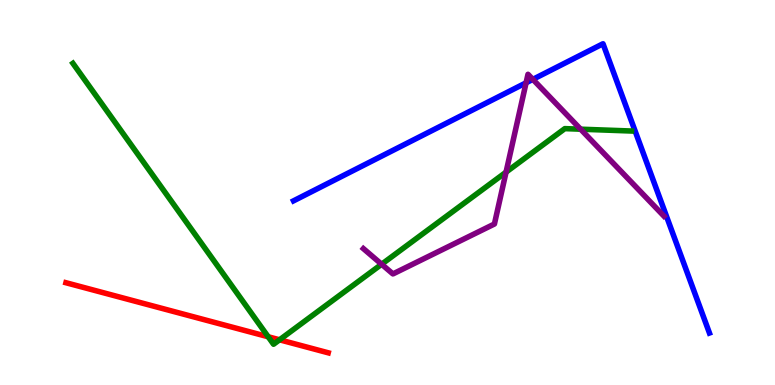[{'lines': ['blue', 'red'], 'intersections': []}, {'lines': ['green', 'red'], 'intersections': [{'x': 3.46, 'y': 1.25}, {'x': 3.61, 'y': 1.17}]}, {'lines': ['purple', 'red'], 'intersections': []}, {'lines': ['blue', 'green'], 'intersections': []}, {'lines': ['blue', 'purple'], 'intersections': [{'x': 6.79, 'y': 7.85}, {'x': 6.88, 'y': 7.94}]}, {'lines': ['green', 'purple'], 'intersections': [{'x': 4.92, 'y': 3.14}, {'x': 6.53, 'y': 5.53}, {'x': 7.49, 'y': 6.64}]}]